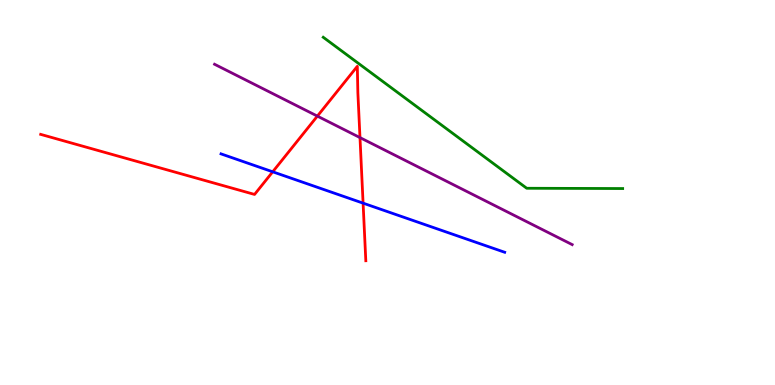[{'lines': ['blue', 'red'], 'intersections': [{'x': 3.52, 'y': 5.54}, {'x': 4.69, 'y': 4.72}]}, {'lines': ['green', 'red'], 'intersections': []}, {'lines': ['purple', 'red'], 'intersections': [{'x': 4.1, 'y': 6.98}, {'x': 4.65, 'y': 6.43}]}, {'lines': ['blue', 'green'], 'intersections': []}, {'lines': ['blue', 'purple'], 'intersections': []}, {'lines': ['green', 'purple'], 'intersections': []}]